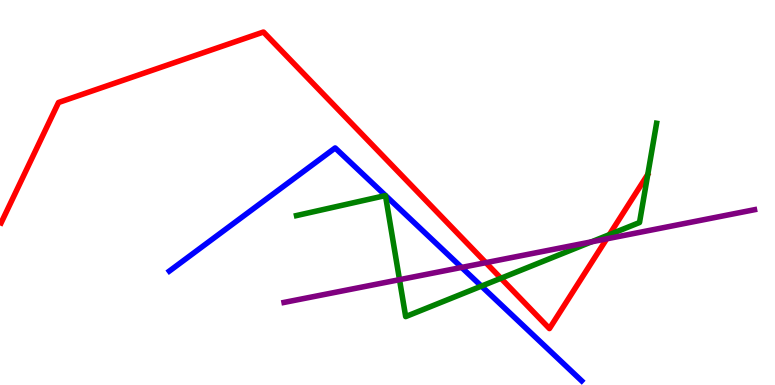[{'lines': ['blue', 'red'], 'intersections': []}, {'lines': ['green', 'red'], 'intersections': [{'x': 6.46, 'y': 2.77}, {'x': 7.86, 'y': 3.91}]}, {'lines': ['purple', 'red'], 'intersections': [{'x': 6.27, 'y': 3.18}, {'x': 7.83, 'y': 3.8}]}, {'lines': ['blue', 'green'], 'intersections': [{'x': 6.21, 'y': 2.57}]}, {'lines': ['blue', 'purple'], 'intersections': [{'x': 5.96, 'y': 3.05}]}, {'lines': ['green', 'purple'], 'intersections': [{'x': 5.15, 'y': 2.74}, {'x': 7.63, 'y': 3.72}]}]